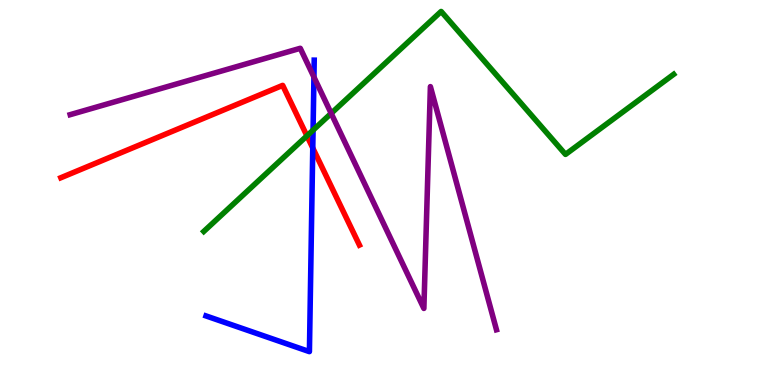[{'lines': ['blue', 'red'], 'intersections': [{'x': 4.04, 'y': 6.16}]}, {'lines': ['green', 'red'], 'intersections': [{'x': 3.96, 'y': 6.47}]}, {'lines': ['purple', 'red'], 'intersections': []}, {'lines': ['blue', 'green'], 'intersections': [{'x': 4.04, 'y': 6.62}]}, {'lines': ['blue', 'purple'], 'intersections': [{'x': 4.05, 'y': 8.0}]}, {'lines': ['green', 'purple'], 'intersections': [{'x': 4.27, 'y': 7.06}]}]